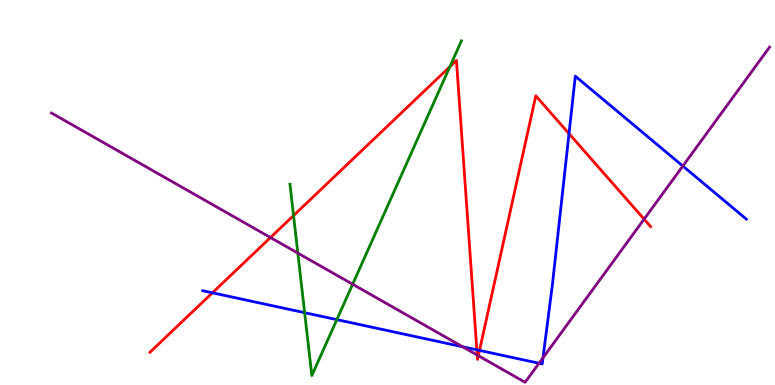[{'lines': ['blue', 'red'], 'intersections': [{'x': 2.74, 'y': 2.39}, {'x': 6.15, 'y': 0.913}, {'x': 6.19, 'y': 0.898}, {'x': 7.34, 'y': 6.53}]}, {'lines': ['green', 'red'], 'intersections': [{'x': 3.79, 'y': 4.4}, {'x': 5.8, 'y': 8.27}]}, {'lines': ['purple', 'red'], 'intersections': [{'x': 3.49, 'y': 3.83}, {'x': 6.16, 'y': 0.778}, {'x': 6.17, 'y': 0.761}, {'x': 8.31, 'y': 4.31}]}, {'lines': ['blue', 'green'], 'intersections': [{'x': 3.93, 'y': 1.88}, {'x': 4.35, 'y': 1.7}]}, {'lines': ['blue', 'purple'], 'intersections': [{'x': 5.97, 'y': 0.993}, {'x': 6.95, 'y': 0.565}, {'x': 7.01, 'y': 0.707}, {'x': 8.81, 'y': 5.69}]}, {'lines': ['green', 'purple'], 'intersections': [{'x': 3.84, 'y': 3.43}, {'x': 4.55, 'y': 2.62}]}]